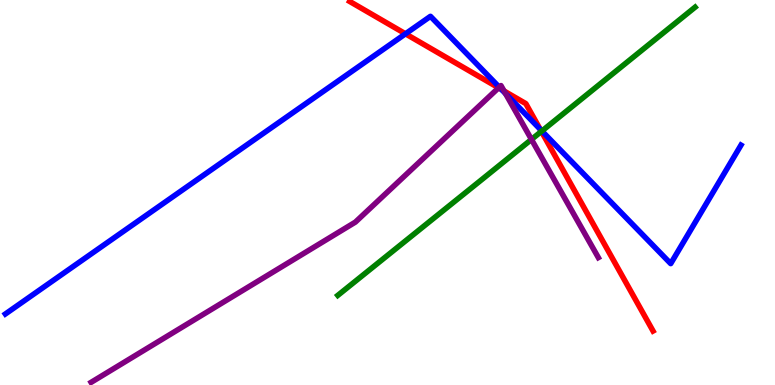[{'lines': ['blue', 'red'], 'intersections': [{'x': 5.23, 'y': 9.12}, {'x': 6.47, 'y': 7.67}, {'x': 6.97, 'y': 6.64}]}, {'lines': ['green', 'red'], 'intersections': [{'x': 6.99, 'y': 6.59}]}, {'lines': ['purple', 'red'], 'intersections': [{'x': 6.43, 'y': 7.72}, {'x': 6.5, 'y': 7.64}]}, {'lines': ['blue', 'green'], 'intersections': [{'x': 6.99, 'y': 6.6}]}, {'lines': ['blue', 'purple'], 'intersections': [{'x': 6.44, 'y': 7.74}, {'x': 6.52, 'y': 7.57}]}, {'lines': ['green', 'purple'], 'intersections': [{'x': 6.86, 'y': 6.38}]}]